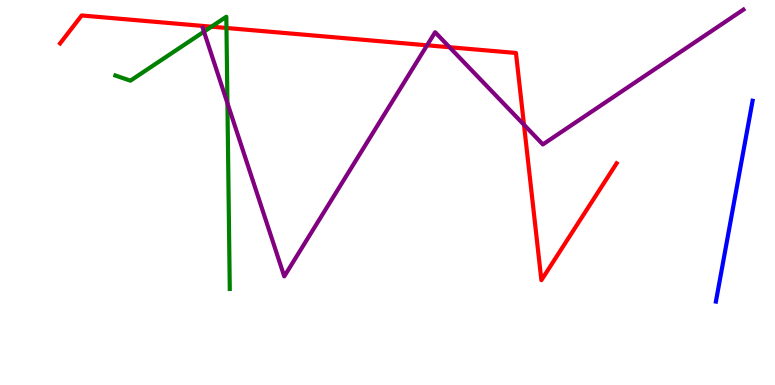[{'lines': ['blue', 'red'], 'intersections': []}, {'lines': ['green', 'red'], 'intersections': [{'x': 2.73, 'y': 9.31}, {'x': 2.92, 'y': 9.27}]}, {'lines': ['purple', 'red'], 'intersections': [{'x': 5.51, 'y': 8.82}, {'x': 5.8, 'y': 8.77}, {'x': 6.76, 'y': 6.76}]}, {'lines': ['blue', 'green'], 'intersections': []}, {'lines': ['blue', 'purple'], 'intersections': []}, {'lines': ['green', 'purple'], 'intersections': [{'x': 2.63, 'y': 9.18}, {'x': 2.93, 'y': 7.32}]}]